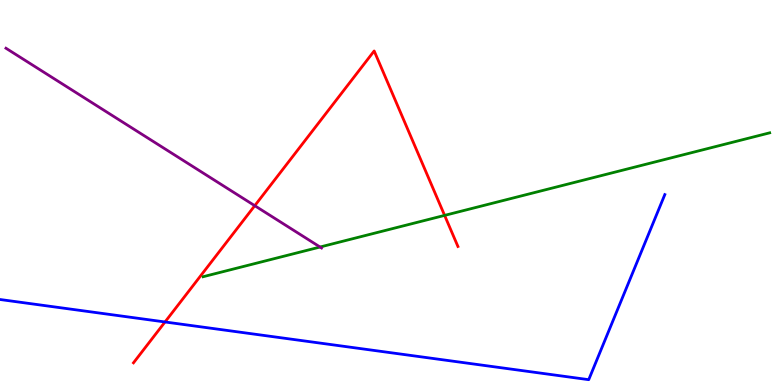[{'lines': ['blue', 'red'], 'intersections': [{'x': 2.13, 'y': 1.64}]}, {'lines': ['green', 'red'], 'intersections': [{'x': 5.74, 'y': 4.41}]}, {'lines': ['purple', 'red'], 'intersections': [{'x': 3.29, 'y': 4.66}]}, {'lines': ['blue', 'green'], 'intersections': []}, {'lines': ['blue', 'purple'], 'intersections': []}, {'lines': ['green', 'purple'], 'intersections': [{'x': 4.13, 'y': 3.58}]}]